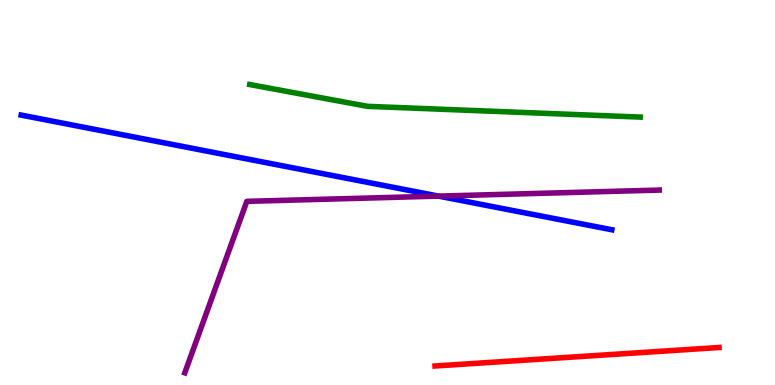[{'lines': ['blue', 'red'], 'intersections': []}, {'lines': ['green', 'red'], 'intersections': []}, {'lines': ['purple', 'red'], 'intersections': []}, {'lines': ['blue', 'green'], 'intersections': []}, {'lines': ['blue', 'purple'], 'intersections': [{'x': 5.66, 'y': 4.91}]}, {'lines': ['green', 'purple'], 'intersections': []}]